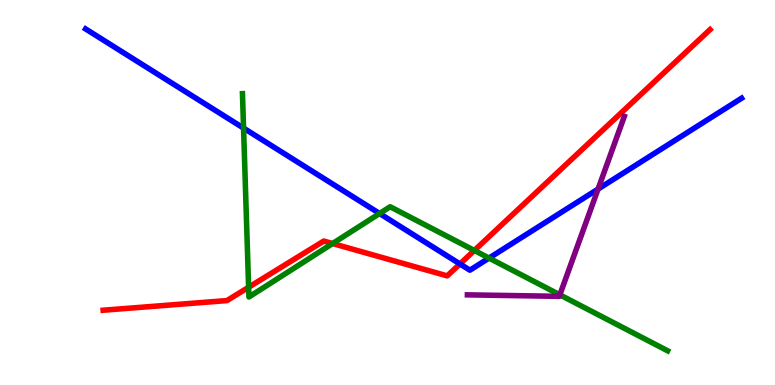[{'lines': ['blue', 'red'], 'intersections': [{'x': 5.93, 'y': 3.14}]}, {'lines': ['green', 'red'], 'intersections': [{'x': 3.21, 'y': 2.54}, {'x': 4.29, 'y': 3.67}, {'x': 6.12, 'y': 3.49}]}, {'lines': ['purple', 'red'], 'intersections': []}, {'lines': ['blue', 'green'], 'intersections': [{'x': 3.14, 'y': 6.67}, {'x': 4.9, 'y': 4.45}, {'x': 6.31, 'y': 3.3}]}, {'lines': ['blue', 'purple'], 'intersections': [{'x': 7.72, 'y': 5.09}]}, {'lines': ['green', 'purple'], 'intersections': [{'x': 7.22, 'y': 2.34}]}]